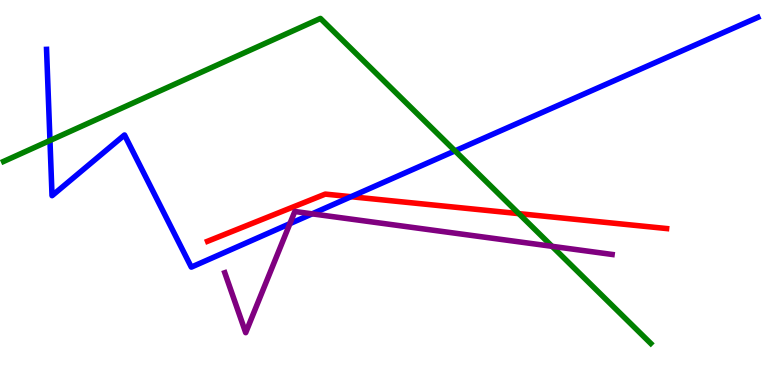[{'lines': ['blue', 'red'], 'intersections': [{'x': 4.53, 'y': 4.89}]}, {'lines': ['green', 'red'], 'intersections': [{'x': 6.69, 'y': 4.45}]}, {'lines': ['purple', 'red'], 'intersections': []}, {'lines': ['blue', 'green'], 'intersections': [{'x': 0.645, 'y': 6.35}, {'x': 5.87, 'y': 6.08}]}, {'lines': ['blue', 'purple'], 'intersections': [{'x': 3.74, 'y': 4.19}, {'x': 4.03, 'y': 4.45}]}, {'lines': ['green', 'purple'], 'intersections': [{'x': 7.12, 'y': 3.6}]}]